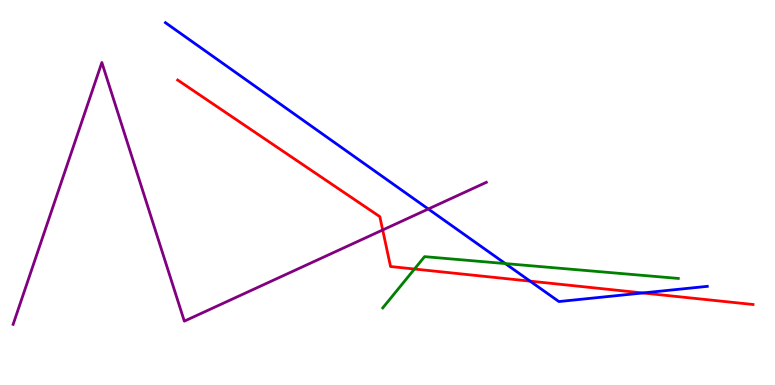[{'lines': ['blue', 'red'], 'intersections': [{'x': 6.84, 'y': 2.7}, {'x': 8.29, 'y': 2.39}]}, {'lines': ['green', 'red'], 'intersections': [{'x': 5.35, 'y': 3.01}]}, {'lines': ['purple', 'red'], 'intersections': [{'x': 4.94, 'y': 4.03}]}, {'lines': ['blue', 'green'], 'intersections': [{'x': 6.52, 'y': 3.15}]}, {'lines': ['blue', 'purple'], 'intersections': [{'x': 5.53, 'y': 4.57}]}, {'lines': ['green', 'purple'], 'intersections': []}]